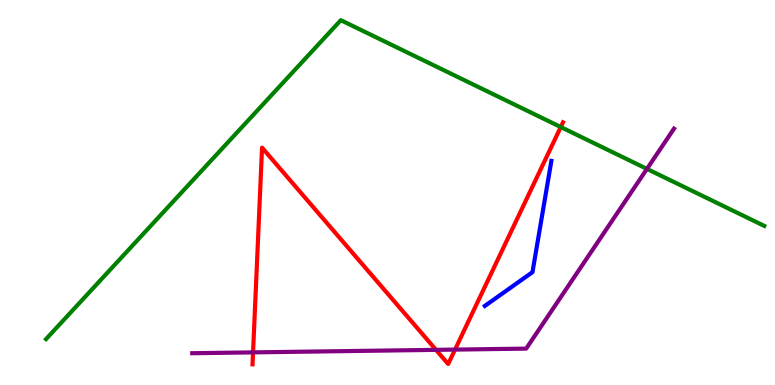[{'lines': ['blue', 'red'], 'intersections': []}, {'lines': ['green', 'red'], 'intersections': [{'x': 7.24, 'y': 6.7}]}, {'lines': ['purple', 'red'], 'intersections': [{'x': 3.27, 'y': 0.847}, {'x': 5.63, 'y': 0.913}, {'x': 5.87, 'y': 0.92}]}, {'lines': ['blue', 'green'], 'intersections': []}, {'lines': ['blue', 'purple'], 'intersections': []}, {'lines': ['green', 'purple'], 'intersections': [{'x': 8.35, 'y': 5.61}]}]